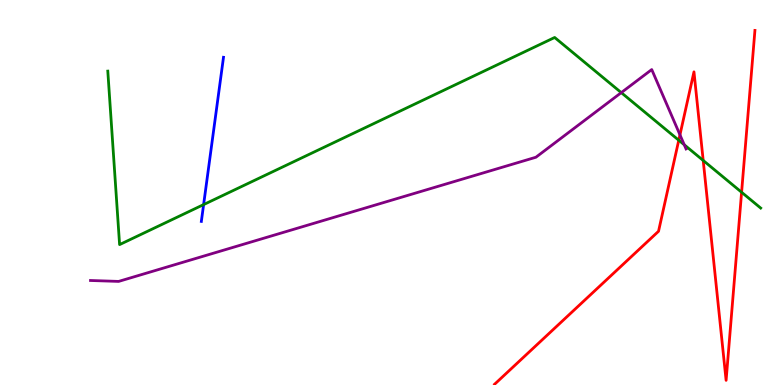[{'lines': ['blue', 'red'], 'intersections': []}, {'lines': ['green', 'red'], 'intersections': [{'x': 8.76, 'y': 6.36}, {'x': 9.07, 'y': 5.83}, {'x': 9.57, 'y': 5.01}]}, {'lines': ['purple', 'red'], 'intersections': [{'x': 8.77, 'y': 6.5}]}, {'lines': ['blue', 'green'], 'intersections': [{'x': 2.63, 'y': 4.69}]}, {'lines': ['blue', 'purple'], 'intersections': []}, {'lines': ['green', 'purple'], 'intersections': [{'x': 8.02, 'y': 7.59}, {'x': 8.83, 'y': 6.24}]}]